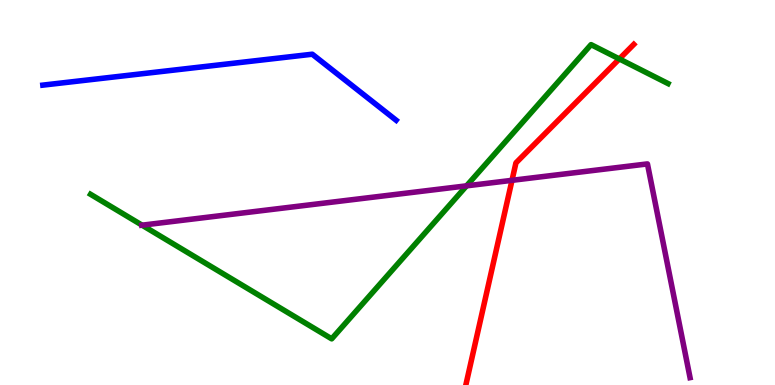[{'lines': ['blue', 'red'], 'intersections': []}, {'lines': ['green', 'red'], 'intersections': [{'x': 7.99, 'y': 8.47}]}, {'lines': ['purple', 'red'], 'intersections': [{'x': 6.61, 'y': 5.32}]}, {'lines': ['blue', 'green'], 'intersections': []}, {'lines': ['blue', 'purple'], 'intersections': []}, {'lines': ['green', 'purple'], 'intersections': [{'x': 1.83, 'y': 4.15}, {'x': 6.02, 'y': 5.17}]}]